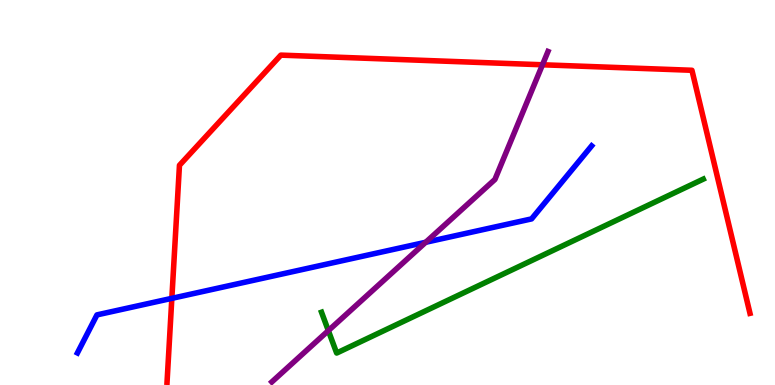[{'lines': ['blue', 'red'], 'intersections': [{'x': 2.22, 'y': 2.25}]}, {'lines': ['green', 'red'], 'intersections': []}, {'lines': ['purple', 'red'], 'intersections': [{'x': 7.0, 'y': 8.32}]}, {'lines': ['blue', 'green'], 'intersections': []}, {'lines': ['blue', 'purple'], 'intersections': [{'x': 5.49, 'y': 3.71}]}, {'lines': ['green', 'purple'], 'intersections': [{'x': 4.24, 'y': 1.41}]}]